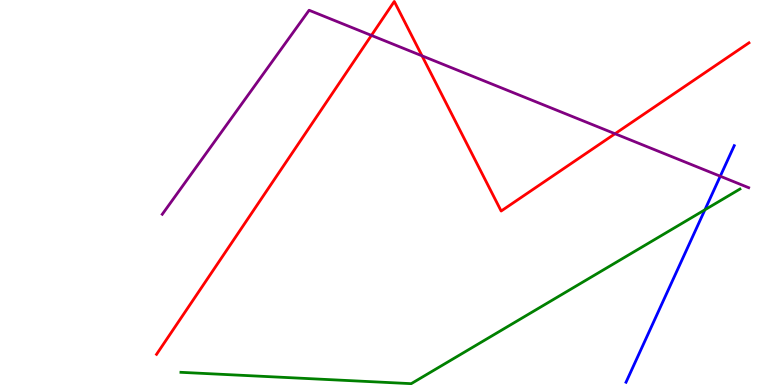[{'lines': ['blue', 'red'], 'intersections': []}, {'lines': ['green', 'red'], 'intersections': []}, {'lines': ['purple', 'red'], 'intersections': [{'x': 4.79, 'y': 9.08}, {'x': 5.45, 'y': 8.55}, {'x': 7.94, 'y': 6.53}]}, {'lines': ['blue', 'green'], 'intersections': [{'x': 9.1, 'y': 4.55}]}, {'lines': ['blue', 'purple'], 'intersections': [{'x': 9.29, 'y': 5.42}]}, {'lines': ['green', 'purple'], 'intersections': []}]